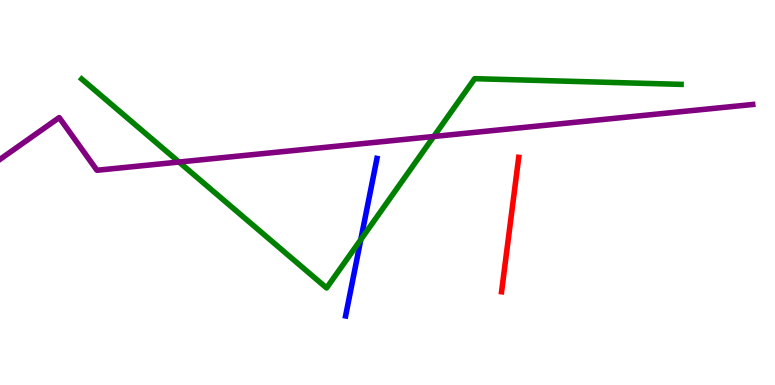[{'lines': ['blue', 'red'], 'intersections': []}, {'lines': ['green', 'red'], 'intersections': []}, {'lines': ['purple', 'red'], 'intersections': []}, {'lines': ['blue', 'green'], 'intersections': [{'x': 4.66, 'y': 3.78}]}, {'lines': ['blue', 'purple'], 'intersections': []}, {'lines': ['green', 'purple'], 'intersections': [{'x': 2.31, 'y': 5.79}, {'x': 5.6, 'y': 6.46}]}]